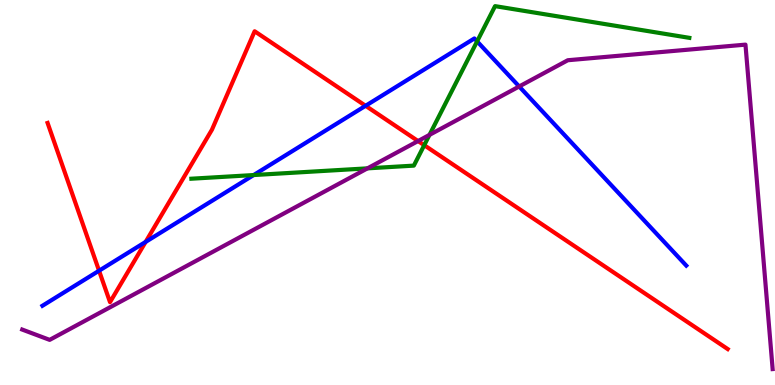[{'lines': ['blue', 'red'], 'intersections': [{'x': 1.28, 'y': 2.97}, {'x': 1.88, 'y': 3.72}, {'x': 4.72, 'y': 7.25}]}, {'lines': ['green', 'red'], 'intersections': [{'x': 5.47, 'y': 6.23}]}, {'lines': ['purple', 'red'], 'intersections': [{'x': 5.39, 'y': 6.34}]}, {'lines': ['blue', 'green'], 'intersections': [{'x': 3.27, 'y': 5.45}, {'x': 6.16, 'y': 8.93}]}, {'lines': ['blue', 'purple'], 'intersections': [{'x': 6.7, 'y': 7.75}]}, {'lines': ['green', 'purple'], 'intersections': [{'x': 4.74, 'y': 5.63}, {'x': 5.54, 'y': 6.5}]}]